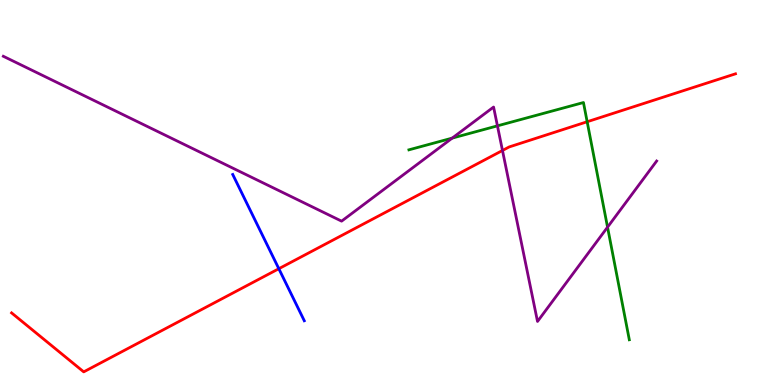[{'lines': ['blue', 'red'], 'intersections': [{'x': 3.6, 'y': 3.02}]}, {'lines': ['green', 'red'], 'intersections': [{'x': 7.58, 'y': 6.84}]}, {'lines': ['purple', 'red'], 'intersections': [{'x': 6.48, 'y': 6.09}]}, {'lines': ['blue', 'green'], 'intersections': []}, {'lines': ['blue', 'purple'], 'intersections': []}, {'lines': ['green', 'purple'], 'intersections': [{'x': 5.83, 'y': 6.41}, {'x': 6.42, 'y': 6.73}, {'x': 7.84, 'y': 4.1}]}]